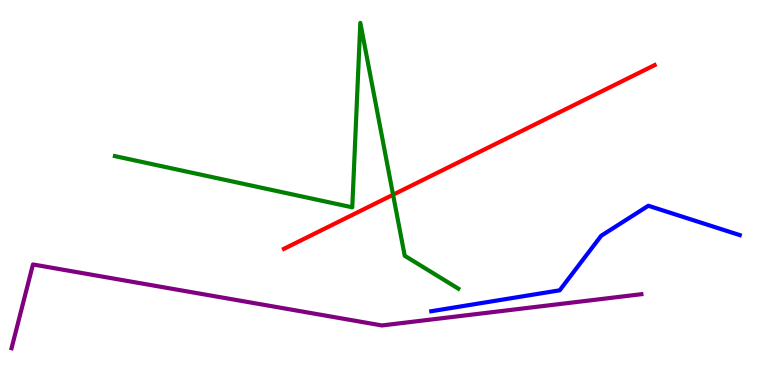[{'lines': ['blue', 'red'], 'intersections': []}, {'lines': ['green', 'red'], 'intersections': [{'x': 5.07, 'y': 4.94}]}, {'lines': ['purple', 'red'], 'intersections': []}, {'lines': ['blue', 'green'], 'intersections': []}, {'lines': ['blue', 'purple'], 'intersections': []}, {'lines': ['green', 'purple'], 'intersections': []}]